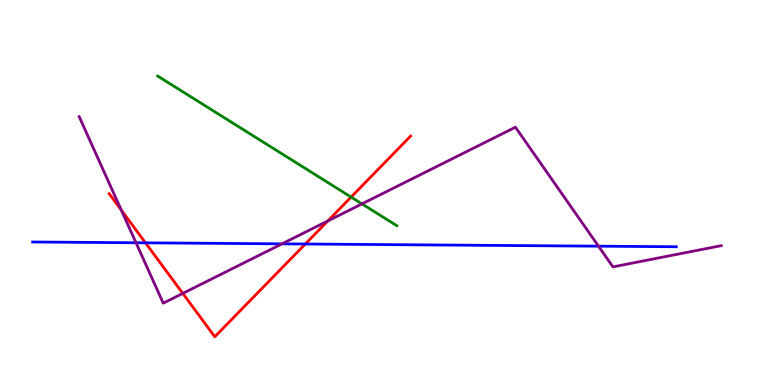[{'lines': ['blue', 'red'], 'intersections': [{'x': 1.88, 'y': 3.69}, {'x': 3.94, 'y': 3.66}]}, {'lines': ['green', 'red'], 'intersections': [{'x': 4.53, 'y': 4.88}]}, {'lines': ['purple', 'red'], 'intersections': [{'x': 1.56, 'y': 4.55}, {'x': 2.36, 'y': 2.38}, {'x': 4.23, 'y': 4.26}]}, {'lines': ['blue', 'green'], 'intersections': []}, {'lines': ['blue', 'purple'], 'intersections': [{'x': 1.76, 'y': 3.69}, {'x': 3.64, 'y': 3.67}, {'x': 7.72, 'y': 3.61}]}, {'lines': ['green', 'purple'], 'intersections': [{'x': 4.67, 'y': 4.7}]}]